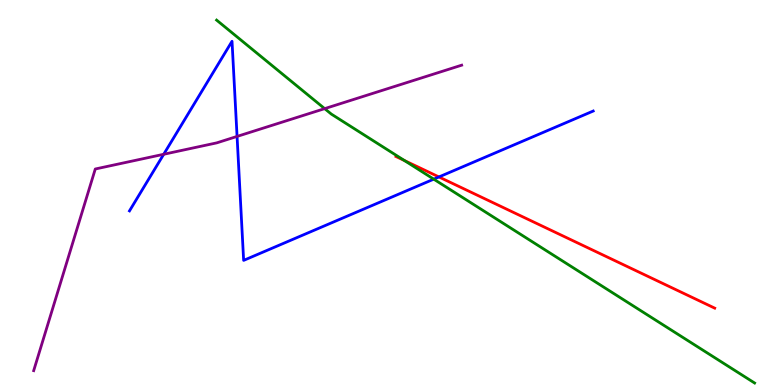[{'lines': ['blue', 'red'], 'intersections': [{'x': 5.66, 'y': 5.4}]}, {'lines': ['green', 'red'], 'intersections': [{'x': 5.22, 'y': 5.83}]}, {'lines': ['purple', 'red'], 'intersections': []}, {'lines': ['blue', 'green'], 'intersections': [{'x': 5.6, 'y': 5.35}]}, {'lines': ['blue', 'purple'], 'intersections': [{'x': 2.11, 'y': 5.99}, {'x': 3.06, 'y': 6.46}]}, {'lines': ['green', 'purple'], 'intersections': [{'x': 4.19, 'y': 7.18}]}]